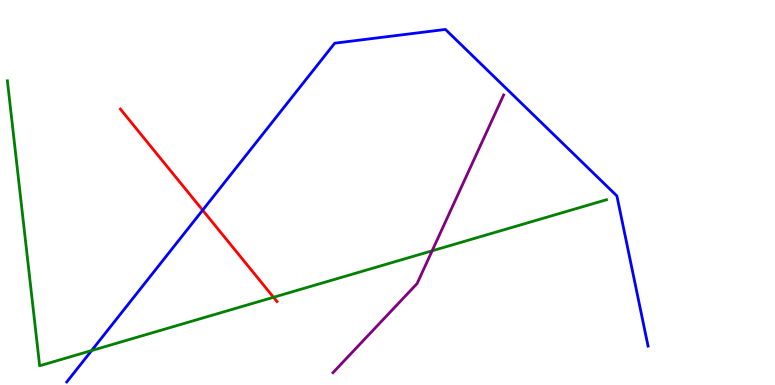[{'lines': ['blue', 'red'], 'intersections': [{'x': 2.61, 'y': 4.54}]}, {'lines': ['green', 'red'], 'intersections': [{'x': 3.53, 'y': 2.28}]}, {'lines': ['purple', 'red'], 'intersections': []}, {'lines': ['blue', 'green'], 'intersections': [{'x': 1.18, 'y': 0.894}]}, {'lines': ['blue', 'purple'], 'intersections': []}, {'lines': ['green', 'purple'], 'intersections': [{'x': 5.58, 'y': 3.49}]}]